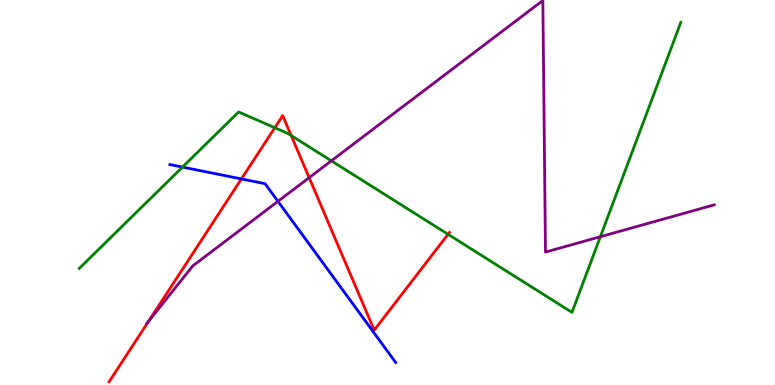[{'lines': ['blue', 'red'], 'intersections': [{'x': 3.11, 'y': 5.35}]}, {'lines': ['green', 'red'], 'intersections': [{'x': 3.55, 'y': 6.68}, {'x': 3.76, 'y': 6.48}, {'x': 5.78, 'y': 3.91}]}, {'lines': ['purple', 'red'], 'intersections': [{'x': 1.91, 'y': 1.64}, {'x': 3.99, 'y': 5.39}]}, {'lines': ['blue', 'green'], 'intersections': [{'x': 2.35, 'y': 5.66}]}, {'lines': ['blue', 'purple'], 'intersections': [{'x': 3.59, 'y': 4.77}]}, {'lines': ['green', 'purple'], 'intersections': [{'x': 4.28, 'y': 5.82}, {'x': 7.75, 'y': 3.85}]}]